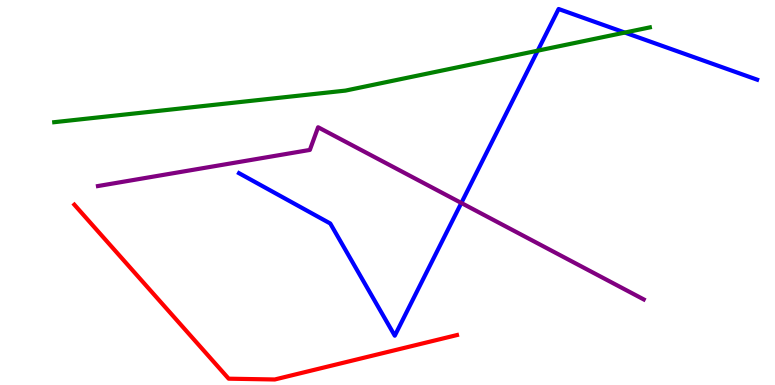[{'lines': ['blue', 'red'], 'intersections': []}, {'lines': ['green', 'red'], 'intersections': []}, {'lines': ['purple', 'red'], 'intersections': []}, {'lines': ['blue', 'green'], 'intersections': [{'x': 6.94, 'y': 8.68}, {'x': 8.06, 'y': 9.15}]}, {'lines': ['blue', 'purple'], 'intersections': [{'x': 5.95, 'y': 4.73}]}, {'lines': ['green', 'purple'], 'intersections': []}]